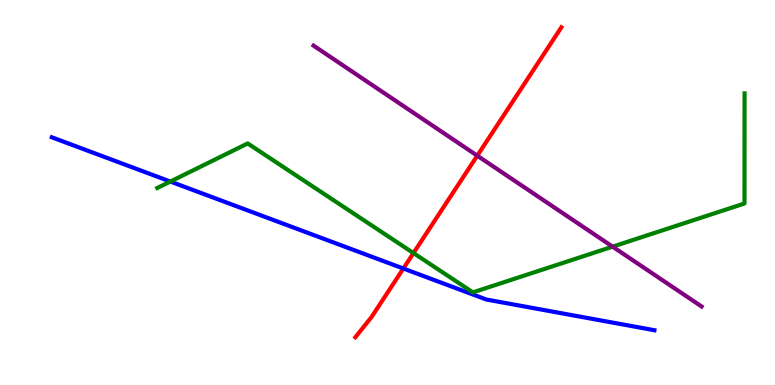[{'lines': ['blue', 'red'], 'intersections': [{'x': 5.2, 'y': 3.03}]}, {'lines': ['green', 'red'], 'intersections': [{'x': 5.33, 'y': 3.43}]}, {'lines': ['purple', 'red'], 'intersections': [{'x': 6.16, 'y': 5.96}]}, {'lines': ['blue', 'green'], 'intersections': [{'x': 2.2, 'y': 5.28}]}, {'lines': ['blue', 'purple'], 'intersections': []}, {'lines': ['green', 'purple'], 'intersections': [{'x': 7.9, 'y': 3.59}]}]